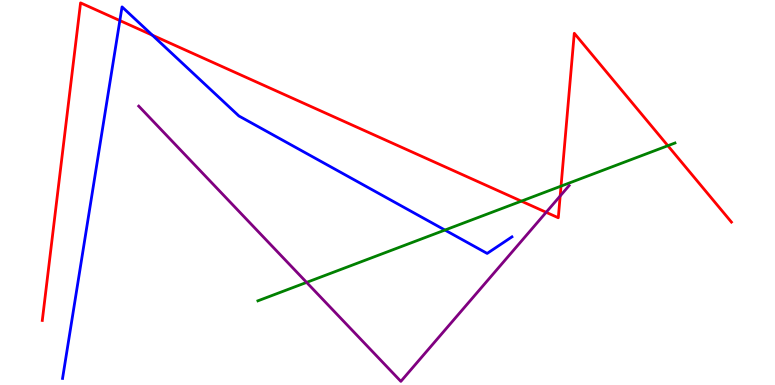[{'lines': ['blue', 'red'], 'intersections': [{'x': 1.55, 'y': 9.47}, {'x': 1.97, 'y': 9.09}]}, {'lines': ['green', 'red'], 'intersections': [{'x': 6.73, 'y': 4.78}, {'x': 7.24, 'y': 5.17}, {'x': 8.62, 'y': 6.22}]}, {'lines': ['purple', 'red'], 'intersections': [{'x': 7.05, 'y': 4.49}, {'x': 7.23, 'y': 4.91}]}, {'lines': ['blue', 'green'], 'intersections': [{'x': 5.74, 'y': 4.02}]}, {'lines': ['blue', 'purple'], 'intersections': []}, {'lines': ['green', 'purple'], 'intersections': [{'x': 3.96, 'y': 2.67}]}]